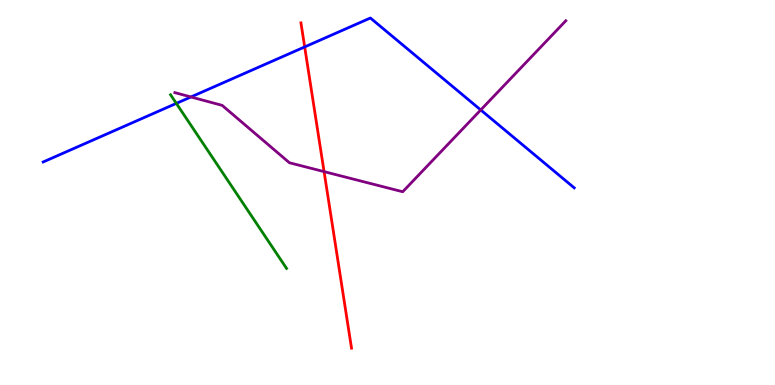[{'lines': ['blue', 'red'], 'intersections': [{'x': 3.93, 'y': 8.78}]}, {'lines': ['green', 'red'], 'intersections': []}, {'lines': ['purple', 'red'], 'intersections': [{'x': 4.18, 'y': 5.54}]}, {'lines': ['blue', 'green'], 'intersections': [{'x': 2.28, 'y': 7.31}]}, {'lines': ['blue', 'purple'], 'intersections': [{'x': 2.46, 'y': 7.48}, {'x': 6.2, 'y': 7.14}]}, {'lines': ['green', 'purple'], 'intersections': []}]